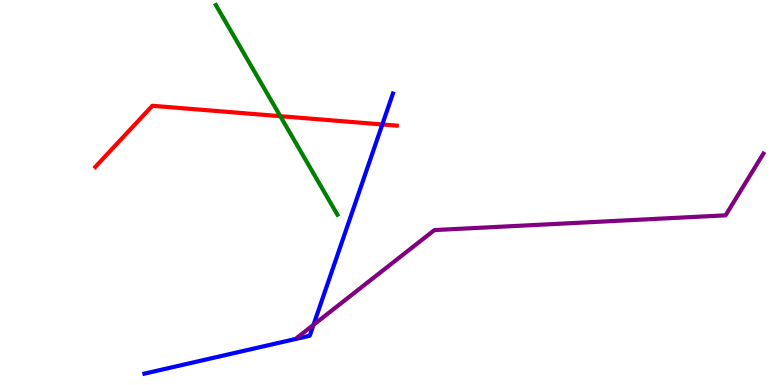[{'lines': ['blue', 'red'], 'intersections': [{'x': 4.93, 'y': 6.77}]}, {'lines': ['green', 'red'], 'intersections': [{'x': 3.62, 'y': 6.98}]}, {'lines': ['purple', 'red'], 'intersections': []}, {'lines': ['blue', 'green'], 'intersections': []}, {'lines': ['blue', 'purple'], 'intersections': [{'x': 4.04, 'y': 1.56}]}, {'lines': ['green', 'purple'], 'intersections': []}]